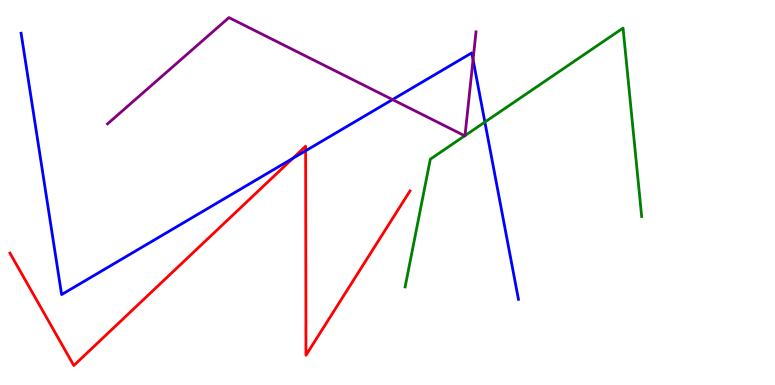[{'lines': ['blue', 'red'], 'intersections': [{'x': 3.78, 'y': 5.89}, {'x': 3.94, 'y': 6.08}]}, {'lines': ['green', 'red'], 'intersections': []}, {'lines': ['purple', 'red'], 'intersections': []}, {'lines': ['blue', 'green'], 'intersections': [{'x': 6.26, 'y': 6.83}]}, {'lines': ['blue', 'purple'], 'intersections': [{'x': 5.06, 'y': 7.41}, {'x': 6.1, 'y': 8.45}]}, {'lines': ['green', 'purple'], 'intersections': [{'x': 6.0, 'y': 6.47}, {'x': 6.0, 'y': 6.48}]}]